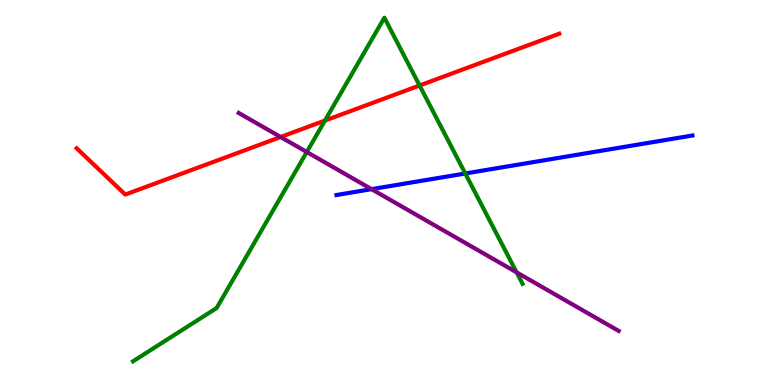[{'lines': ['blue', 'red'], 'intersections': []}, {'lines': ['green', 'red'], 'intersections': [{'x': 4.19, 'y': 6.87}, {'x': 5.41, 'y': 7.78}]}, {'lines': ['purple', 'red'], 'intersections': [{'x': 3.62, 'y': 6.44}]}, {'lines': ['blue', 'green'], 'intersections': [{'x': 6.0, 'y': 5.49}]}, {'lines': ['blue', 'purple'], 'intersections': [{'x': 4.79, 'y': 5.09}]}, {'lines': ['green', 'purple'], 'intersections': [{'x': 3.96, 'y': 6.05}, {'x': 6.67, 'y': 2.93}]}]